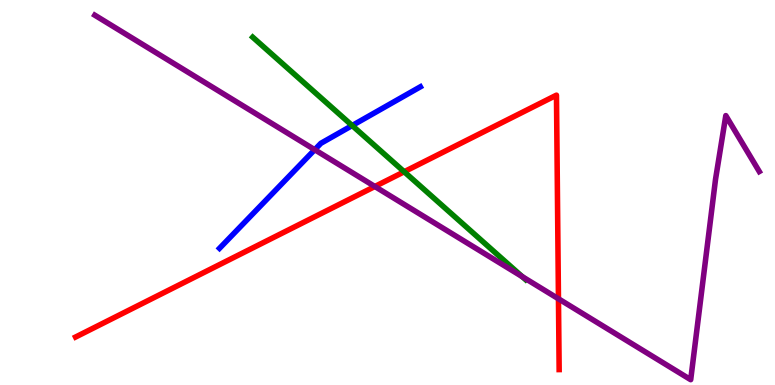[{'lines': ['blue', 'red'], 'intersections': []}, {'lines': ['green', 'red'], 'intersections': [{'x': 5.22, 'y': 5.54}]}, {'lines': ['purple', 'red'], 'intersections': [{'x': 4.84, 'y': 5.16}, {'x': 7.21, 'y': 2.24}]}, {'lines': ['blue', 'green'], 'intersections': [{'x': 4.54, 'y': 6.74}]}, {'lines': ['blue', 'purple'], 'intersections': [{'x': 4.06, 'y': 6.11}]}, {'lines': ['green', 'purple'], 'intersections': [{'x': 6.74, 'y': 2.81}]}]